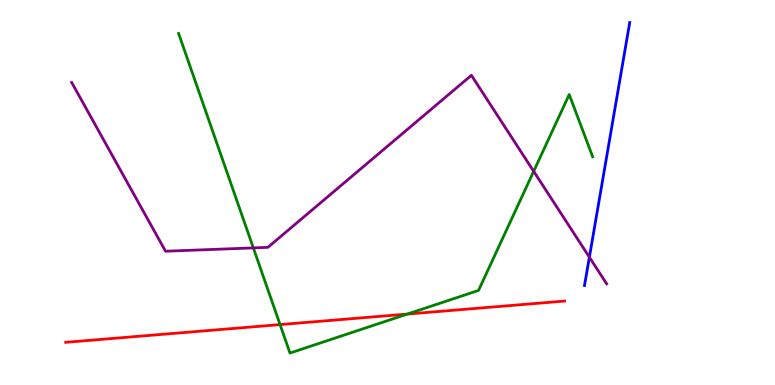[{'lines': ['blue', 'red'], 'intersections': []}, {'lines': ['green', 'red'], 'intersections': [{'x': 3.61, 'y': 1.57}, {'x': 5.26, 'y': 1.84}]}, {'lines': ['purple', 'red'], 'intersections': []}, {'lines': ['blue', 'green'], 'intersections': []}, {'lines': ['blue', 'purple'], 'intersections': [{'x': 7.6, 'y': 3.32}]}, {'lines': ['green', 'purple'], 'intersections': [{'x': 3.27, 'y': 3.56}, {'x': 6.89, 'y': 5.55}]}]